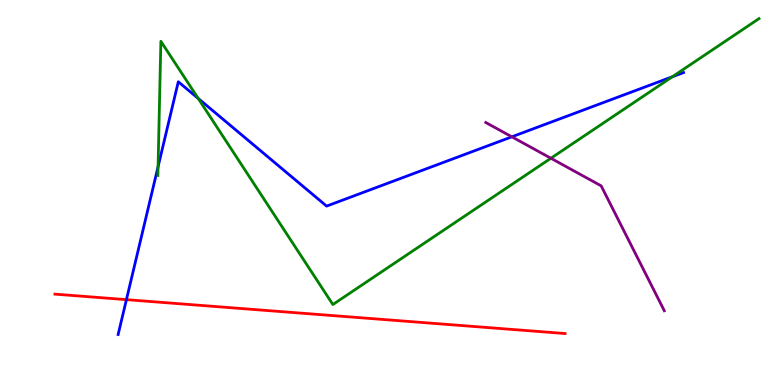[{'lines': ['blue', 'red'], 'intersections': [{'x': 1.63, 'y': 2.22}]}, {'lines': ['green', 'red'], 'intersections': []}, {'lines': ['purple', 'red'], 'intersections': []}, {'lines': ['blue', 'green'], 'intersections': [{'x': 2.04, 'y': 5.67}, {'x': 2.56, 'y': 7.44}, {'x': 8.68, 'y': 8.01}]}, {'lines': ['blue', 'purple'], 'intersections': [{'x': 6.6, 'y': 6.45}]}, {'lines': ['green', 'purple'], 'intersections': [{'x': 7.11, 'y': 5.89}]}]